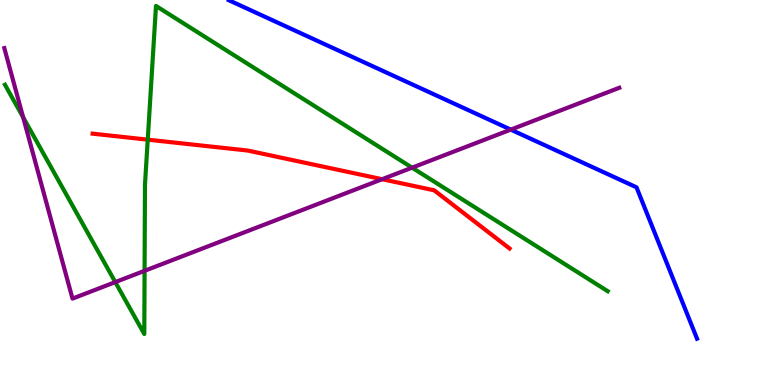[{'lines': ['blue', 'red'], 'intersections': []}, {'lines': ['green', 'red'], 'intersections': [{'x': 1.91, 'y': 6.37}]}, {'lines': ['purple', 'red'], 'intersections': [{'x': 4.93, 'y': 5.35}]}, {'lines': ['blue', 'green'], 'intersections': []}, {'lines': ['blue', 'purple'], 'intersections': [{'x': 6.59, 'y': 6.63}]}, {'lines': ['green', 'purple'], 'intersections': [{'x': 0.299, 'y': 6.95}, {'x': 1.49, 'y': 2.67}, {'x': 1.87, 'y': 2.97}, {'x': 5.32, 'y': 5.64}]}]